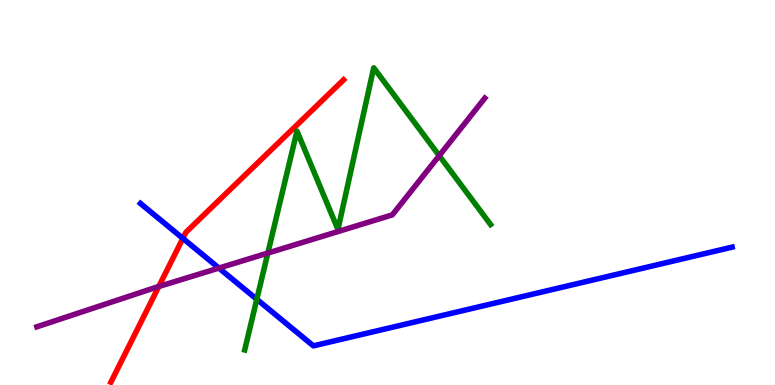[{'lines': ['blue', 'red'], 'intersections': [{'x': 2.36, 'y': 3.81}]}, {'lines': ['green', 'red'], 'intersections': []}, {'lines': ['purple', 'red'], 'intersections': [{'x': 2.05, 'y': 2.56}]}, {'lines': ['blue', 'green'], 'intersections': [{'x': 3.31, 'y': 2.23}]}, {'lines': ['blue', 'purple'], 'intersections': [{'x': 2.82, 'y': 3.04}]}, {'lines': ['green', 'purple'], 'intersections': [{'x': 3.46, 'y': 3.43}, {'x': 5.67, 'y': 5.96}]}]